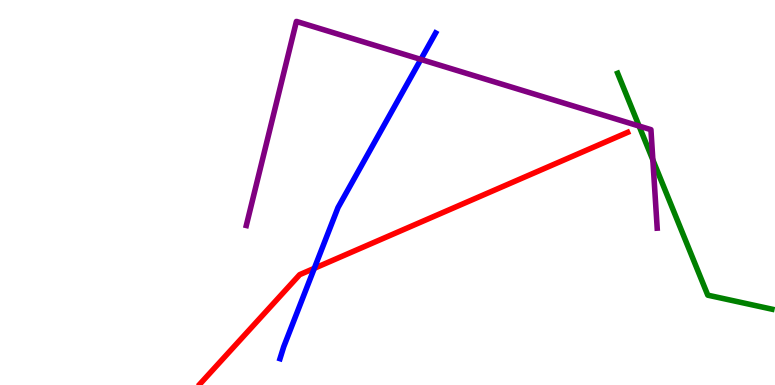[{'lines': ['blue', 'red'], 'intersections': [{'x': 4.06, 'y': 3.03}]}, {'lines': ['green', 'red'], 'intersections': []}, {'lines': ['purple', 'red'], 'intersections': []}, {'lines': ['blue', 'green'], 'intersections': []}, {'lines': ['blue', 'purple'], 'intersections': [{'x': 5.43, 'y': 8.46}]}, {'lines': ['green', 'purple'], 'intersections': [{'x': 8.25, 'y': 6.73}, {'x': 8.42, 'y': 5.85}]}]